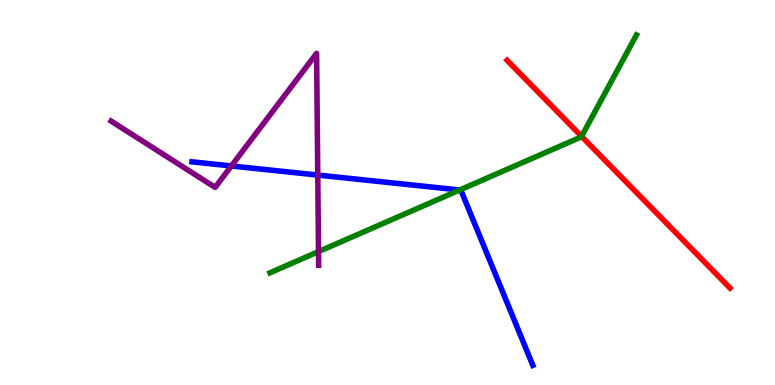[{'lines': ['blue', 'red'], 'intersections': []}, {'lines': ['green', 'red'], 'intersections': [{'x': 7.5, 'y': 6.46}]}, {'lines': ['purple', 'red'], 'intersections': []}, {'lines': ['blue', 'green'], 'intersections': [{'x': 5.93, 'y': 5.07}]}, {'lines': ['blue', 'purple'], 'intersections': [{'x': 2.99, 'y': 5.69}, {'x': 4.1, 'y': 5.45}]}, {'lines': ['green', 'purple'], 'intersections': [{'x': 4.11, 'y': 3.46}]}]